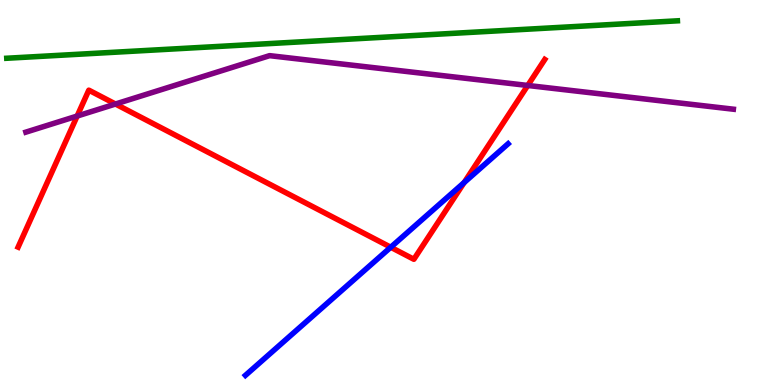[{'lines': ['blue', 'red'], 'intersections': [{'x': 5.04, 'y': 3.58}, {'x': 5.99, 'y': 5.26}]}, {'lines': ['green', 'red'], 'intersections': []}, {'lines': ['purple', 'red'], 'intersections': [{'x': 0.996, 'y': 6.99}, {'x': 1.49, 'y': 7.3}, {'x': 6.81, 'y': 7.78}]}, {'lines': ['blue', 'green'], 'intersections': []}, {'lines': ['blue', 'purple'], 'intersections': []}, {'lines': ['green', 'purple'], 'intersections': []}]